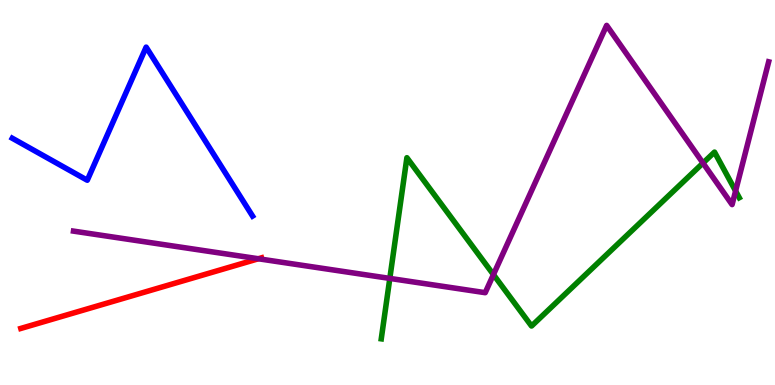[{'lines': ['blue', 'red'], 'intersections': []}, {'lines': ['green', 'red'], 'intersections': []}, {'lines': ['purple', 'red'], 'intersections': [{'x': 3.33, 'y': 3.28}]}, {'lines': ['blue', 'green'], 'intersections': []}, {'lines': ['blue', 'purple'], 'intersections': []}, {'lines': ['green', 'purple'], 'intersections': [{'x': 5.03, 'y': 2.77}, {'x': 6.37, 'y': 2.87}, {'x': 9.07, 'y': 5.77}, {'x': 9.49, 'y': 5.04}]}]